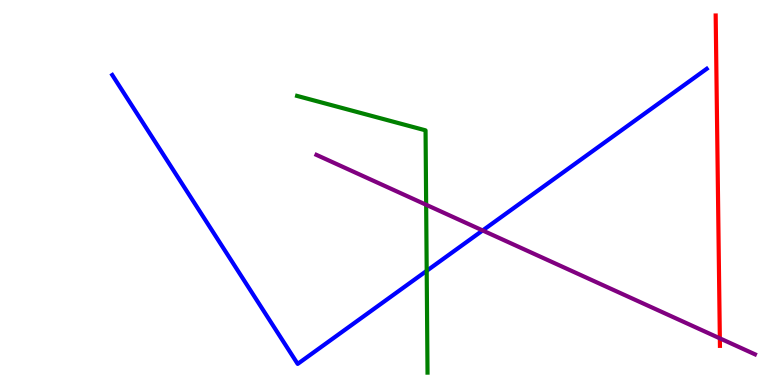[{'lines': ['blue', 'red'], 'intersections': []}, {'lines': ['green', 'red'], 'intersections': []}, {'lines': ['purple', 'red'], 'intersections': [{'x': 9.29, 'y': 1.21}]}, {'lines': ['blue', 'green'], 'intersections': [{'x': 5.51, 'y': 2.97}]}, {'lines': ['blue', 'purple'], 'intersections': [{'x': 6.23, 'y': 4.01}]}, {'lines': ['green', 'purple'], 'intersections': [{'x': 5.5, 'y': 4.68}]}]